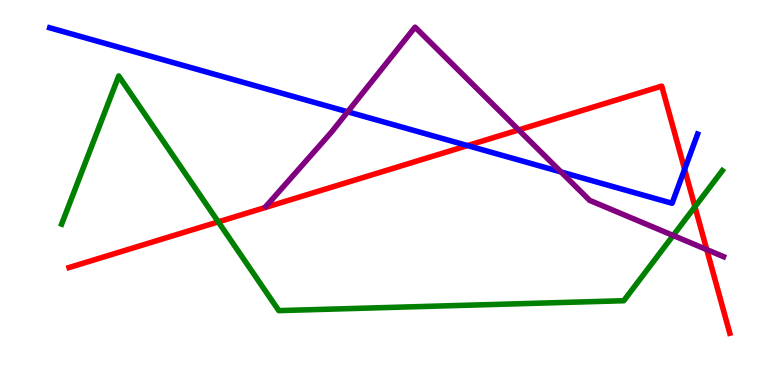[{'lines': ['blue', 'red'], 'intersections': [{'x': 6.03, 'y': 6.22}, {'x': 8.83, 'y': 5.6}]}, {'lines': ['green', 'red'], 'intersections': [{'x': 2.82, 'y': 4.24}, {'x': 8.97, 'y': 4.63}]}, {'lines': ['purple', 'red'], 'intersections': [{'x': 6.69, 'y': 6.63}, {'x': 9.12, 'y': 3.52}]}, {'lines': ['blue', 'green'], 'intersections': []}, {'lines': ['blue', 'purple'], 'intersections': [{'x': 4.49, 'y': 7.1}, {'x': 7.24, 'y': 5.53}]}, {'lines': ['green', 'purple'], 'intersections': [{'x': 8.69, 'y': 3.88}]}]